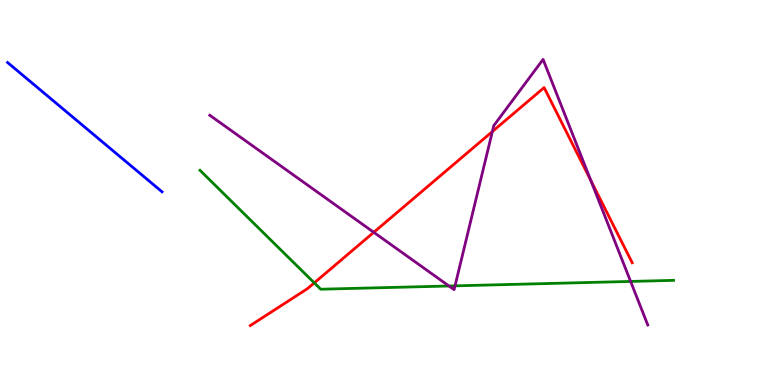[{'lines': ['blue', 'red'], 'intersections': []}, {'lines': ['green', 'red'], 'intersections': [{'x': 4.06, 'y': 2.65}]}, {'lines': ['purple', 'red'], 'intersections': [{'x': 4.82, 'y': 3.97}, {'x': 6.35, 'y': 6.58}, {'x': 7.62, 'y': 5.32}]}, {'lines': ['blue', 'green'], 'intersections': []}, {'lines': ['blue', 'purple'], 'intersections': []}, {'lines': ['green', 'purple'], 'intersections': [{'x': 5.79, 'y': 2.57}, {'x': 5.87, 'y': 2.58}, {'x': 8.14, 'y': 2.69}]}]